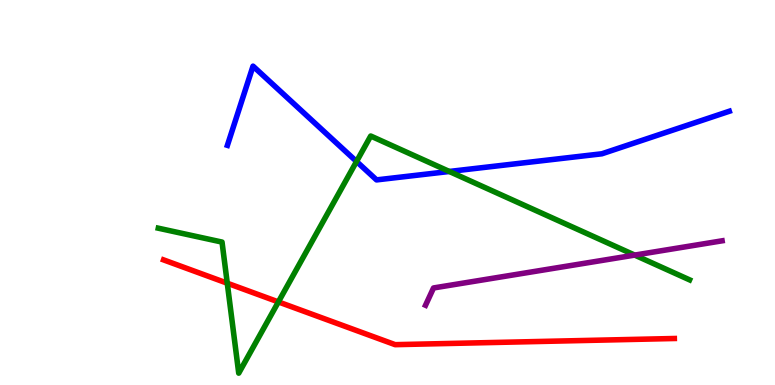[{'lines': ['blue', 'red'], 'intersections': []}, {'lines': ['green', 'red'], 'intersections': [{'x': 2.93, 'y': 2.64}, {'x': 3.59, 'y': 2.16}]}, {'lines': ['purple', 'red'], 'intersections': []}, {'lines': ['blue', 'green'], 'intersections': [{'x': 4.6, 'y': 5.81}, {'x': 5.8, 'y': 5.55}]}, {'lines': ['blue', 'purple'], 'intersections': []}, {'lines': ['green', 'purple'], 'intersections': [{'x': 8.19, 'y': 3.37}]}]